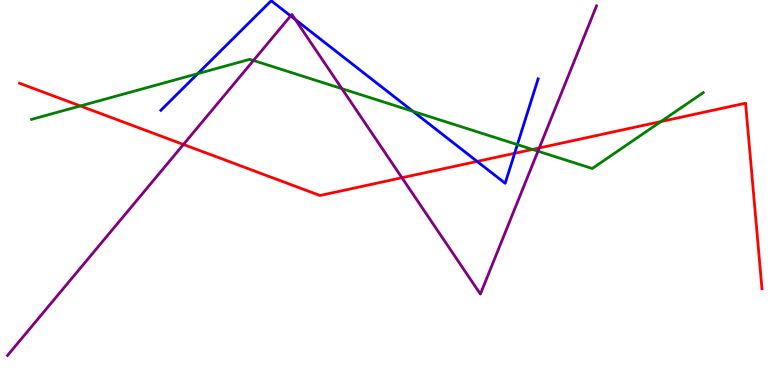[{'lines': ['blue', 'red'], 'intersections': [{'x': 6.16, 'y': 5.81}, {'x': 6.64, 'y': 6.02}]}, {'lines': ['green', 'red'], 'intersections': [{'x': 1.04, 'y': 7.25}, {'x': 6.87, 'y': 6.12}, {'x': 8.53, 'y': 6.84}]}, {'lines': ['purple', 'red'], 'intersections': [{'x': 2.37, 'y': 6.25}, {'x': 5.19, 'y': 5.38}, {'x': 6.96, 'y': 6.16}]}, {'lines': ['blue', 'green'], 'intersections': [{'x': 2.55, 'y': 8.09}, {'x': 5.33, 'y': 7.11}, {'x': 6.68, 'y': 6.24}]}, {'lines': ['blue', 'purple'], 'intersections': [{'x': 3.75, 'y': 9.59}, {'x': 3.81, 'y': 9.49}]}, {'lines': ['green', 'purple'], 'intersections': [{'x': 3.27, 'y': 8.43}, {'x': 4.41, 'y': 7.7}, {'x': 6.94, 'y': 6.07}]}]